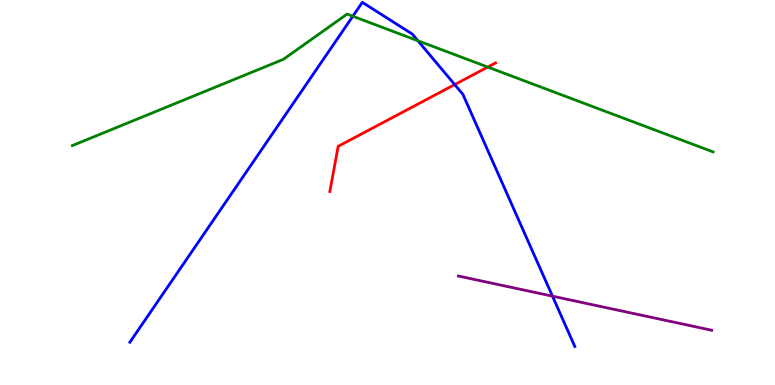[{'lines': ['blue', 'red'], 'intersections': [{'x': 5.87, 'y': 7.8}]}, {'lines': ['green', 'red'], 'intersections': [{'x': 6.29, 'y': 8.26}]}, {'lines': ['purple', 'red'], 'intersections': []}, {'lines': ['blue', 'green'], 'intersections': [{'x': 4.55, 'y': 9.58}, {'x': 5.39, 'y': 8.94}]}, {'lines': ['blue', 'purple'], 'intersections': [{'x': 7.13, 'y': 2.31}]}, {'lines': ['green', 'purple'], 'intersections': []}]